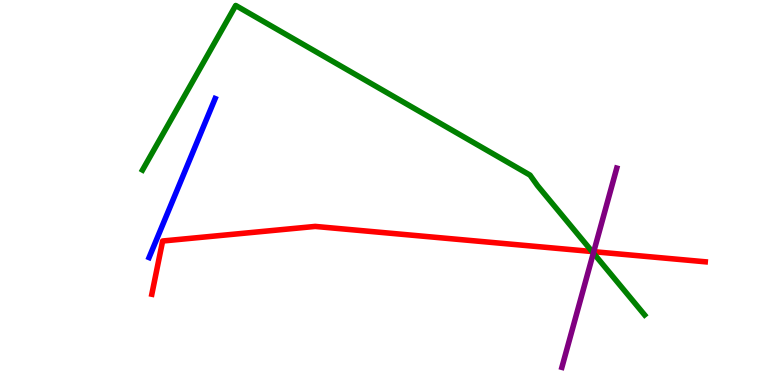[{'lines': ['blue', 'red'], 'intersections': []}, {'lines': ['green', 'red'], 'intersections': [{'x': 7.64, 'y': 3.47}]}, {'lines': ['purple', 'red'], 'intersections': [{'x': 7.66, 'y': 3.46}]}, {'lines': ['blue', 'green'], 'intersections': []}, {'lines': ['blue', 'purple'], 'intersections': []}, {'lines': ['green', 'purple'], 'intersections': [{'x': 7.66, 'y': 3.43}]}]